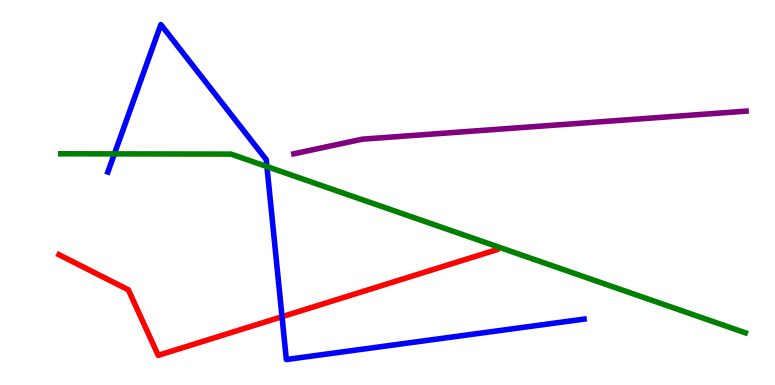[{'lines': ['blue', 'red'], 'intersections': [{'x': 3.64, 'y': 1.77}]}, {'lines': ['green', 'red'], 'intersections': []}, {'lines': ['purple', 'red'], 'intersections': []}, {'lines': ['blue', 'green'], 'intersections': [{'x': 1.48, 'y': 6.0}, {'x': 3.44, 'y': 5.67}]}, {'lines': ['blue', 'purple'], 'intersections': []}, {'lines': ['green', 'purple'], 'intersections': []}]